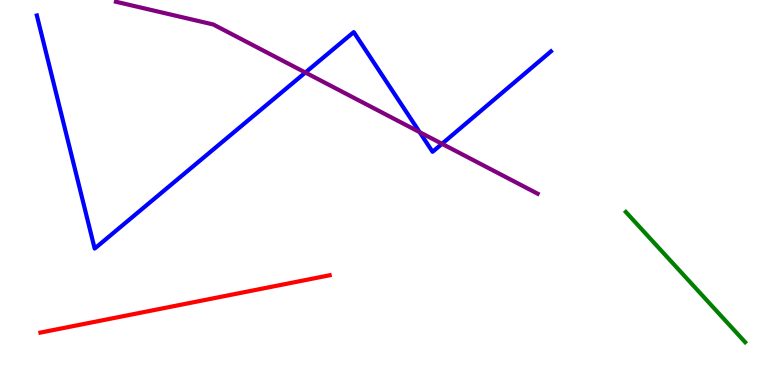[{'lines': ['blue', 'red'], 'intersections': []}, {'lines': ['green', 'red'], 'intersections': []}, {'lines': ['purple', 'red'], 'intersections': []}, {'lines': ['blue', 'green'], 'intersections': []}, {'lines': ['blue', 'purple'], 'intersections': [{'x': 3.94, 'y': 8.12}, {'x': 5.41, 'y': 6.57}, {'x': 5.7, 'y': 6.26}]}, {'lines': ['green', 'purple'], 'intersections': []}]